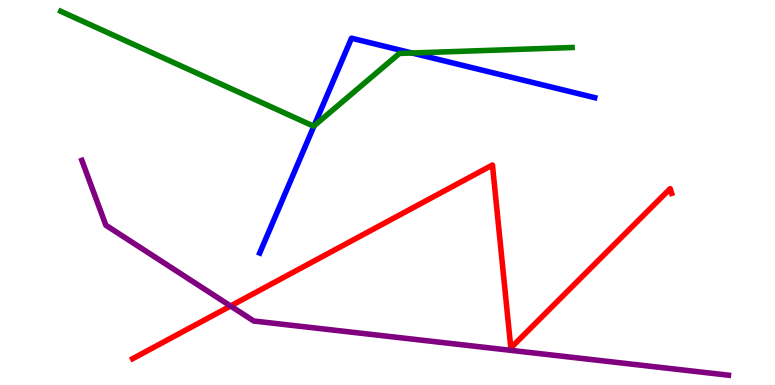[{'lines': ['blue', 'red'], 'intersections': []}, {'lines': ['green', 'red'], 'intersections': []}, {'lines': ['purple', 'red'], 'intersections': [{'x': 2.98, 'y': 2.05}]}, {'lines': ['blue', 'green'], 'intersections': [{'x': 4.05, 'y': 6.73}, {'x': 5.32, 'y': 8.62}]}, {'lines': ['blue', 'purple'], 'intersections': []}, {'lines': ['green', 'purple'], 'intersections': []}]